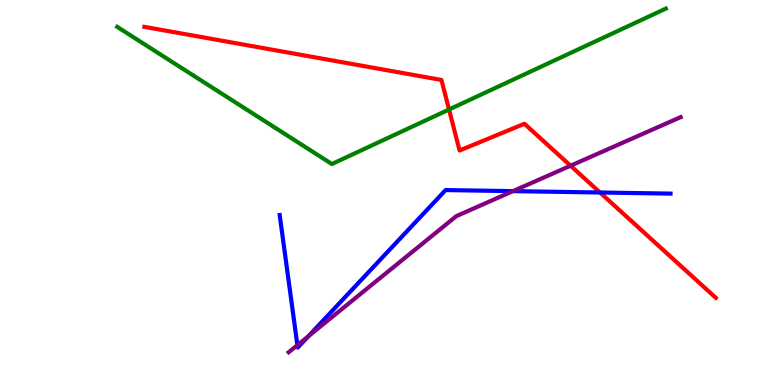[{'lines': ['blue', 'red'], 'intersections': [{'x': 7.74, 'y': 5.0}]}, {'lines': ['green', 'red'], 'intersections': [{'x': 5.79, 'y': 7.16}]}, {'lines': ['purple', 'red'], 'intersections': [{'x': 7.36, 'y': 5.7}]}, {'lines': ['blue', 'green'], 'intersections': []}, {'lines': ['blue', 'purple'], 'intersections': [{'x': 3.84, 'y': 1.03}, {'x': 3.98, 'y': 1.27}, {'x': 6.62, 'y': 5.04}]}, {'lines': ['green', 'purple'], 'intersections': []}]